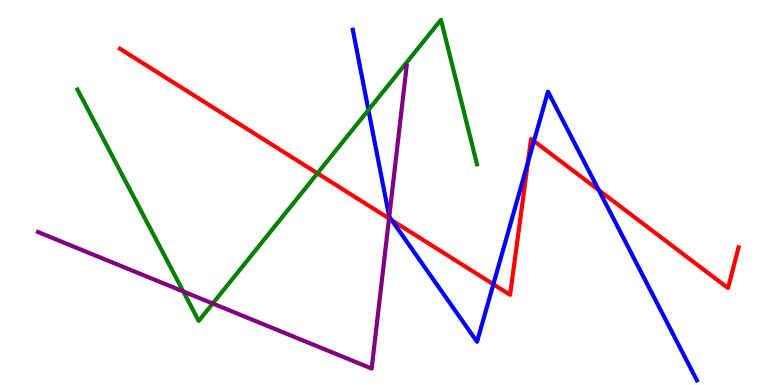[{'lines': ['blue', 'red'], 'intersections': [{'x': 5.05, 'y': 4.28}, {'x': 6.37, 'y': 2.62}, {'x': 6.81, 'y': 5.78}, {'x': 6.89, 'y': 6.34}, {'x': 7.73, 'y': 5.06}]}, {'lines': ['green', 'red'], 'intersections': [{'x': 4.1, 'y': 5.5}]}, {'lines': ['purple', 'red'], 'intersections': [{'x': 5.02, 'y': 4.33}]}, {'lines': ['blue', 'green'], 'intersections': [{'x': 4.75, 'y': 7.14}]}, {'lines': ['blue', 'purple'], 'intersections': [{'x': 5.02, 'y': 4.37}]}, {'lines': ['green', 'purple'], 'intersections': [{'x': 2.37, 'y': 2.43}, {'x': 2.74, 'y': 2.12}]}]